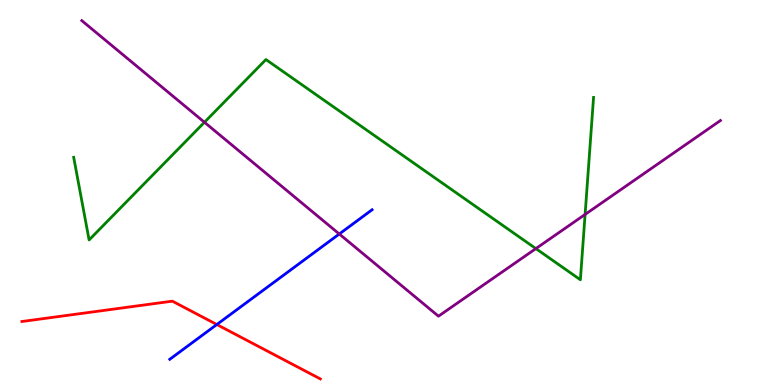[{'lines': ['blue', 'red'], 'intersections': [{'x': 2.8, 'y': 1.57}]}, {'lines': ['green', 'red'], 'intersections': []}, {'lines': ['purple', 'red'], 'intersections': []}, {'lines': ['blue', 'green'], 'intersections': []}, {'lines': ['blue', 'purple'], 'intersections': [{'x': 4.38, 'y': 3.92}]}, {'lines': ['green', 'purple'], 'intersections': [{'x': 2.64, 'y': 6.82}, {'x': 6.91, 'y': 3.54}, {'x': 7.55, 'y': 4.43}]}]